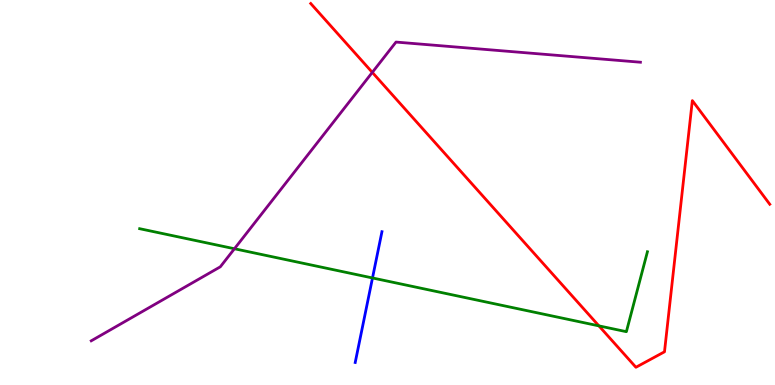[{'lines': ['blue', 'red'], 'intersections': []}, {'lines': ['green', 'red'], 'intersections': [{'x': 7.73, 'y': 1.54}]}, {'lines': ['purple', 'red'], 'intersections': [{'x': 4.8, 'y': 8.12}]}, {'lines': ['blue', 'green'], 'intersections': [{'x': 4.81, 'y': 2.78}]}, {'lines': ['blue', 'purple'], 'intersections': []}, {'lines': ['green', 'purple'], 'intersections': [{'x': 3.02, 'y': 3.54}]}]